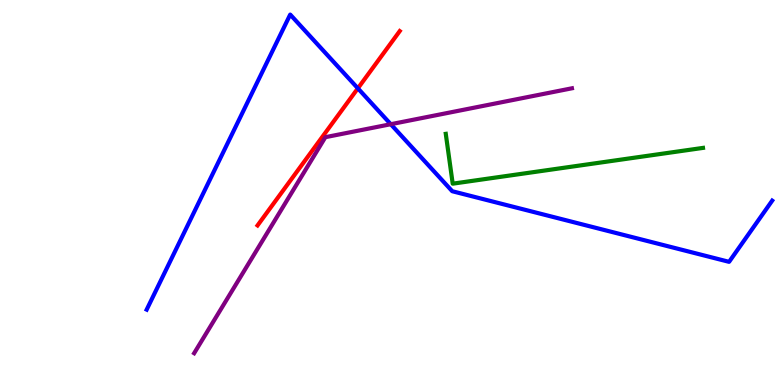[{'lines': ['blue', 'red'], 'intersections': [{'x': 4.62, 'y': 7.71}]}, {'lines': ['green', 'red'], 'intersections': []}, {'lines': ['purple', 'red'], 'intersections': []}, {'lines': ['blue', 'green'], 'intersections': []}, {'lines': ['blue', 'purple'], 'intersections': [{'x': 5.04, 'y': 6.77}]}, {'lines': ['green', 'purple'], 'intersections': []}]